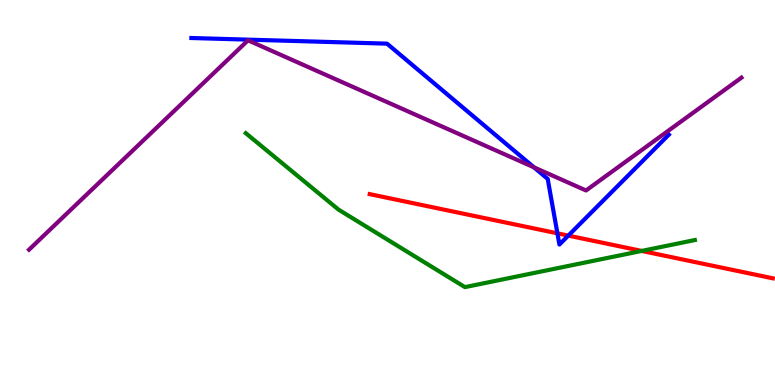[{'lines': ['blue', 'red'], 'intersections': [{'x': 7.19, 'y': 3.94}, {'x': 7.33, 'y': 3.88}]}, {'lines': ['green', 'red'], 'intersections': [{'x': 8.28, 'y': 3.48}]}, {'lines': ['purple', 'red'], 'intersections': []}, {'lines': ['blue', 'green'], 'intersections': []}, {'lines': ['blue', 'purple'], 'intersections': [{'x': 6.89, 'y': 5.65}]}, {'lines': ['green', 'purple'], 'intersections': []}]